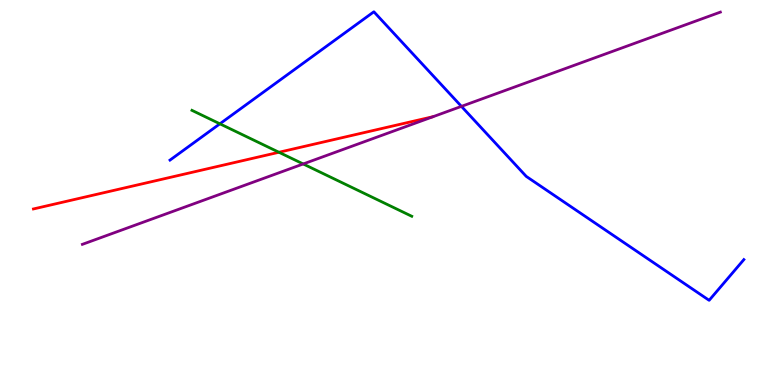[{'lines': ['blue', 'red'], 'intersections': []}, {'lines': ['green', 'red'], 'intersections': [{'x': 3.6, 'y': 6.04}]}, {'lines': ['purple', 'red'], 'intersections': []}, {'lines': ['blue', 'green'], 'intersections': [{'x': 2.84, 'y': 6.78}]}, {'lines': ['blue', 'purple'], 'intersections': [{'x': 5.95, 'y': 7.24}]}, {'lines': ['green', 'purple'], 'intersections': [{'x': 3.91, 'y': 5.74}]}]